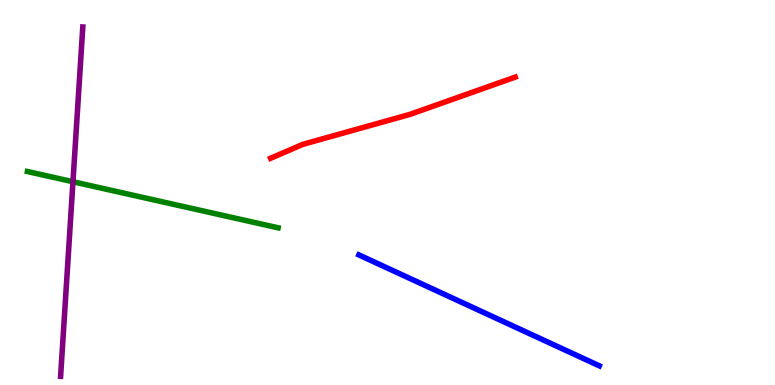[{'lines': ['blue', 'red'], 'intersections': []}, {'lines': ['green', 'red'], 'intersections': []}, {'lines': ['purple', 'red'], 'intersections': []}, {'lines': ['blue', 'green'], 'intersections': []}, {'lines': ['blue', 'purple'], 'intersections': []}, {'lines': ['green', 'purple'], 'intersections': [{'x': 0.941, 'y': 5.28}]}]